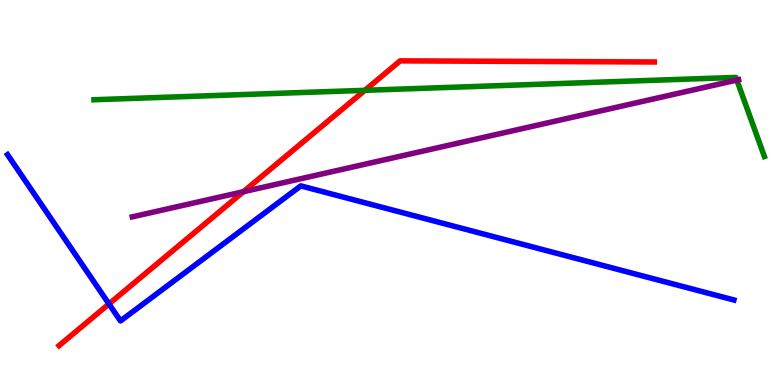[{'lines': ['blue', 'red'], 'intersections': [{'x': 1.41, 'y': 2.11}]}, {'lines': ['green', 'red'], 'intersections': [{'x': 4.71, 'y': 7.65}]}, {'lines': ['purple', 'red'], 'intersections': [{'x': 3.14, 'y': 5.02}]}, {'lines': ['blue', 'green'], 'intersections': []}, {'lines': ['blue', 'purple'], 'intersections': []}, {'lines': ['green', 'purple'], 'intersections': [{'x': 9.51, 'y': 7.92}]}]